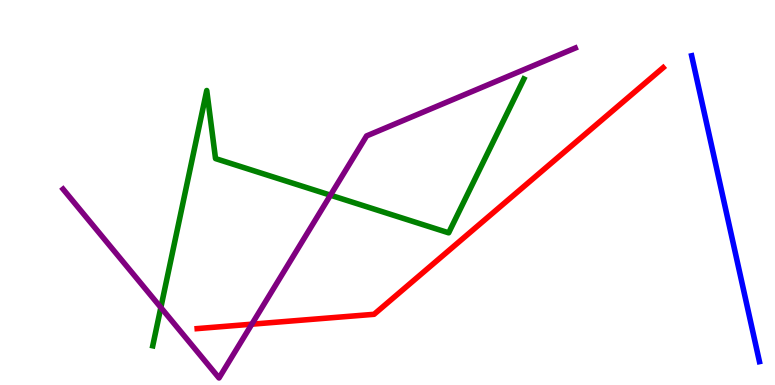[{'lines': ['blue', 'red'], 'intersections': []}, {'lines': ['green', 'red'], 'intersections': []}, {'lines': ['purple', 'red'], 'intersections': [{'x': 3.25, 'y': 1.58}]}, {'lines': ['blue', 'green'], 'intersections': []}, {'lines': ['blue', 'purple'], 'intersections': []}, {'lines': ['green', 'purple'], 'intersections': [{'x': 2.08, 'y': 2.01}, {'x': 4.26, 'y': 4.93}]}]